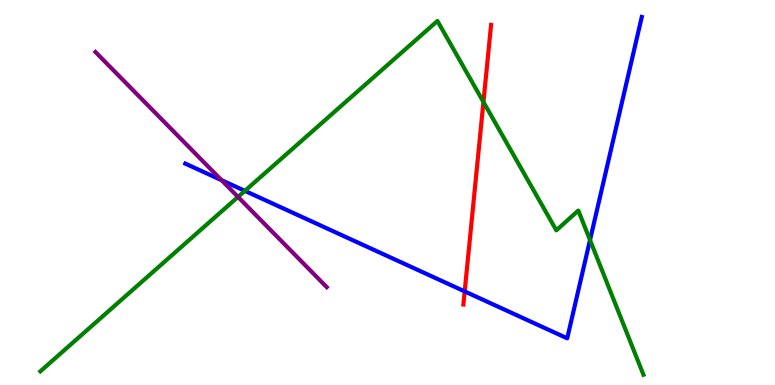[{'lines': ['blue', 'red'], 'intersections': [{'x': 6.0, 'y': 2.43}]}, {'lines': ['green', 'red'], 'intersections': [{'x': 6.24, 'y': 7.35}]}, {'lines': ['purple', 'red'], 'intersections': []}, {'lines': ['blue', 'green'], 'intersections': [{'x': 3.16, 'y': 5.04}, {'x': 7.61, 'y': 3.77}]}, {'lines': ['blue', 'purple'], 'intersections': [{'x': 2.86, 'y': 5.32}]}, {'lines': ['green', 'purple'], 'intersections': [{'x': 3.07, 'y': 4.88}]}]